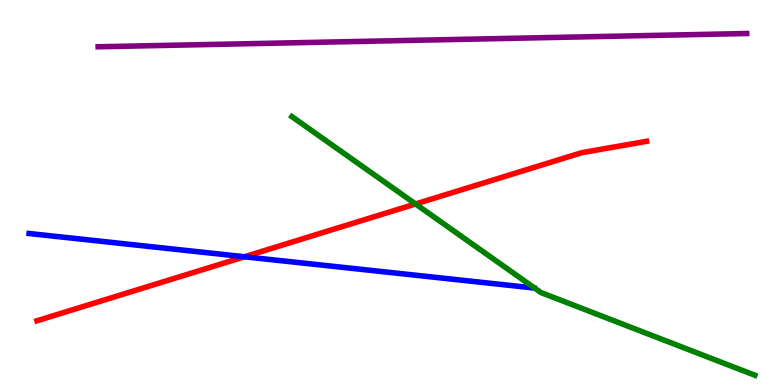[{'lines': ['blue', 'red'], 'intersections': [{'x': 3.15, 'y': 3.33}]}, {'lines': ['green', 'red'], 'intersections': [{'x': 5.36, 'y': 4.7}]}, {'lines': ['purple', 'red'], 'intersections': []}, {'lines': ['blue', 'green'], 'intersections': []}, {'lines': ['blue', 'purple'], 'intersections': []}, {'lines': ['green', 'purple'], 'intersections': []}]